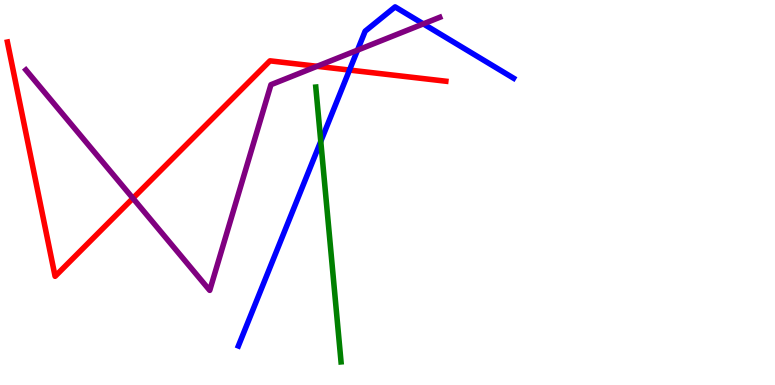[{'lines': ['blue', 'red'], 'intersections': [{'x': 4.51, 'y': 8.18}]}, {'lines': ['green', 'red'], 'intersections': []}, {'lines': ['purple', 'red'], 'intersections': [{'x': 1.72, 'y': 4.85}, {'x': 4.09, 'y': 8.28}]}, {'lines': ['blue', 'green'], 'intersections': [{'x': 4.14, 'y': 6.33}]}, {'lines': ['blue', 'purple'], 'intersections': [{'x': 4.61, 'y': 8.7}, {'x': 5.46, 'y': 9.38}]}, {'lines': ['green', 'purple'], 'intersections': []}]